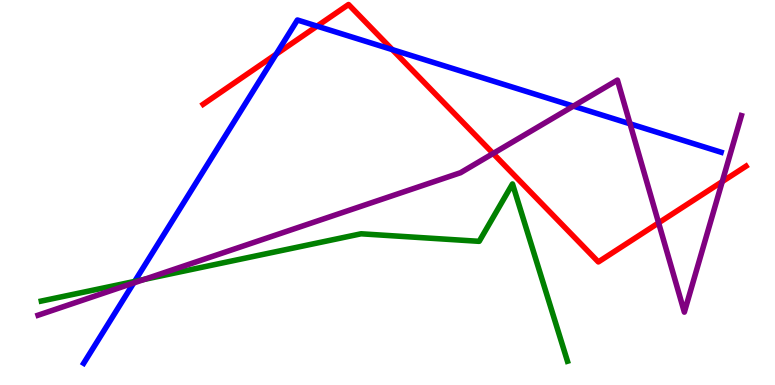[{'lines': ['blue', 'red'], 'intersections': [{'x': 3.56, 'y': 8.59}, {'x': 4.09, 'y': 9.32}, {'x': 5.06, 'y': 8.71}]}, {'lines': ['green', 'red'], 'intersections': []}, {'lines': ['purple', 'red'], 'intersections': [{'x': 6.36, 'y': 6.01}, {'x': 8.5, 'y': 4.21}, {'x': 9.32, 'y': 5.28}]}, {'lines': ['blue', 'green'], 'intersections': [{'x': 1.74, 'y': 2.69}]}, {'lines': ['blue', 'purple'], 'intersections': [{'x': 1.73, 'y': 2.65}, {'x': 7.4, 'y': 7.24}, {'x': 8.13, 'y': 6.78}]}, {'lines': ['green', 'purple'], 'intersections': [{'x': 1.86, 'y': 2.74}]}]